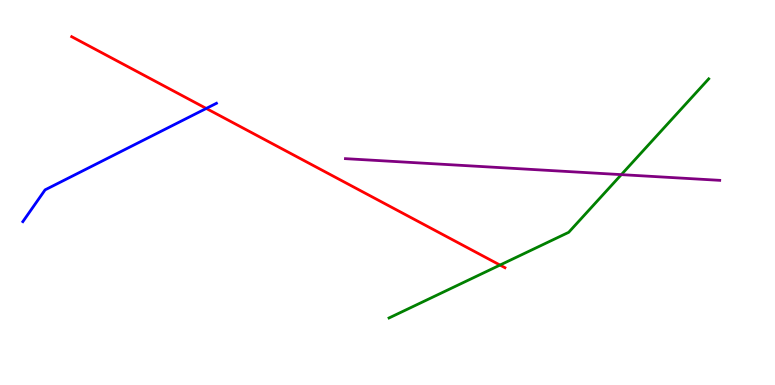[{'lines': ['blue', 'red'], 'intersections': [{'x': 2.66, 'y': 7.18}]}, {'lines': ['green', 'red'], 'intersections': [{'x': 6.45, 'y': 3.12}]}, {'lines': ['purple', 'red'], 'intersections': []}, {'lines': ['blue', 'green'], 'intersections': []}, {'lines': ['blue', 'purple'], 'intersections': []}, {'lines': ['green', 'purple'], 'intersections': [{'x': 8.02, 'y': 5.46}]}]